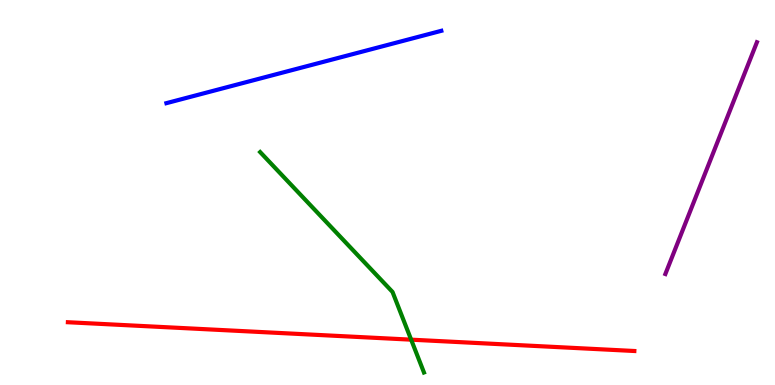[{'lines': ['blue', 'red'], 'intersections': []}, {'lines': ['green', 'red'], 'intersections': [{'x': 5.31, 'y': 1.18}]}, {'lines': ['purple', 'red'], 'intersections': []}, {'lines': ['blue', 'green'], 'intersections': []}, {'lines': ['blue', 'purple'], 'intersections': []}, {'lines': ['green', 'purple'], 'intersections': []}]